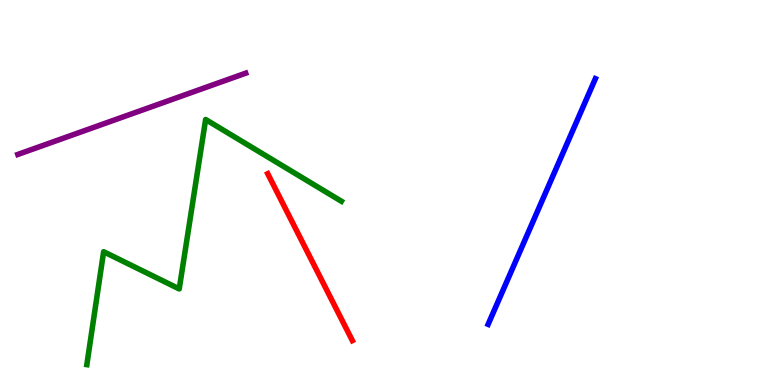[{'lines': ['blue', 'red'], 'intersections': []}, {'lines': ['green', 'red'], 'intersections': []}, {'lines': ['purple', 'red'], 'intersections': []}, {'lines': ['blue', 'green'], 'intersections': []}, {'lines': ['blue', 'purple'], 'intersections': []}, {'lines': ['green', 'purple'], 'intersections': []}]